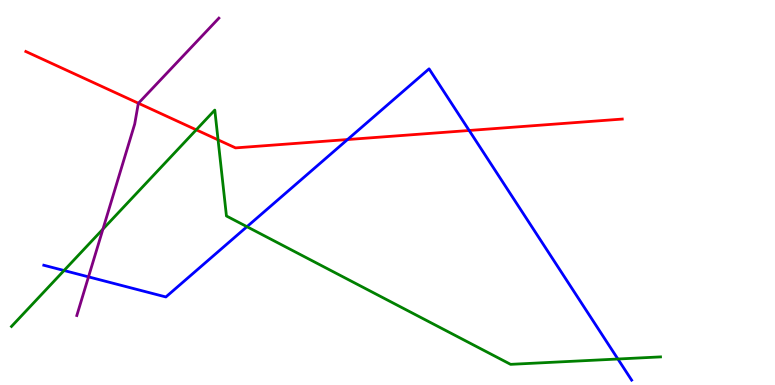[{'lines': ['blue', 'red'], 'intersections': [{'x': 4.48, 'y': 6.38}, {'x': 6.05, 'y': 6.61}]}, {'lines': ['green', 'red'], 'intersections': [{'x': 2.53, 'y': 6.63}, {'x': 2.81, 'y': 6.37}]}, {'lines': ['purple', 'red'], 'intersections': [{'x': 1.79, 'y': 7.32}]}, {'lines': ['blue', 'green'], 'intersections': [{'x': 0.826, 'y': 2.97}, {'x': 3.19, 'y': 4.11}, {'x': 7.97, 'y': 0.675}]}, {'lines': ['blue', 'purple'], 'intersections': [{'x': 1.14, 'y': 2.81}]}, {'lines': ['green', 'purple'], 'intersections': [{'x': 1.33, 'y': 4.05}]}]